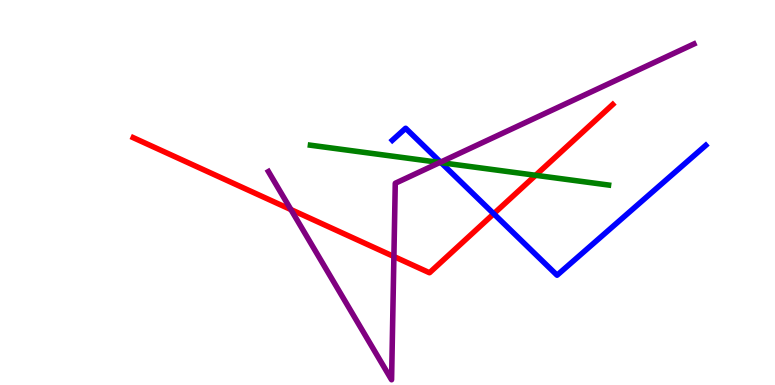[{'lines': ['blue', 'red'], 'intersections': [{'x': 6.37, 'y': 4.45}]}, {'lines': ['green', 'red'], 'intersections': [{'x': 6.91, 'y': 5.45}]}, {'lines': ['purple', 'red'], 'intersections': [{'x': 3.75, 'y': 4.56}, {'x': 5.08, 'y': 3.34}]}, {'lines': ['blue', 'green'], 'intersections': [{'x': 5.69, 'y': 5.78}]}, {'lines': ['blue', 'purple'], 'intersections': [{'x': 5.68, 'y': 5.79}]}, {'lines': ['green', 'purple'], 'intersections': [{'x': 5.68, 'y': 5.78}]}]